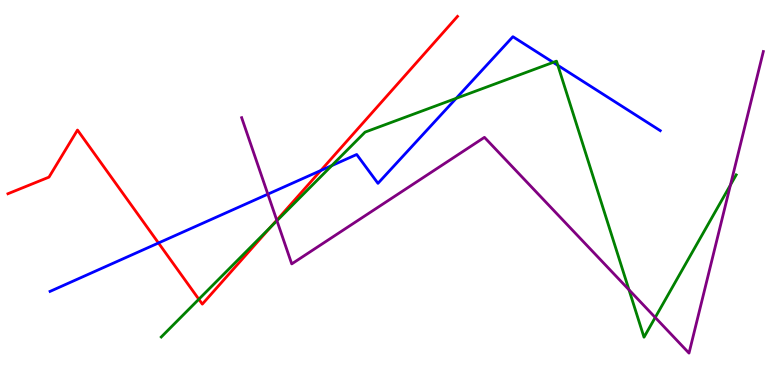[{'lines': ['blue', 'red'], 'intersections': [{'x': 2.04, 'y': 3.69}, {'x': 4.14, 'y': 5.57}]}, {'lines': ['green', 'red'], 'intersections': [{'x': 2.57, 'y': 2.23}, {'x': 3.5, 'y': 4.11}]}, {'lines': ['purple', 'red'], 'intersections': [{'x': 3.57, 'y': 4.28}]}, {'lines': ['blue', 'green'], 'intersections': [{'x': 4.28, 'y': 5.7}, {'x': 5.89, 'y': 7.45}, {'x': 7.14, 'y': 8.38}, {'x': 7.2, 'y': 8.3}]}, {'lines': ['blue', 'purple'], 'intersections': [{'x': 3.46, 'y': 4.96}]}, {'lines': ['green', 'purple'], 'intersections': [{'x': 3.57, 'y': 4.27}, {'x': 8.12, 'y': 2.47}, {'x': 8.45, 'y': 1.75}, {'x': 9.43, 'y': 5.2}]}]